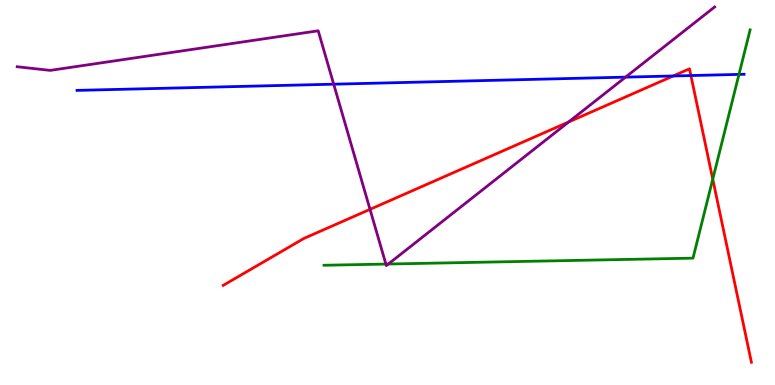[{'lines': ['blue', 'red'], 'intersections': [{'x': 8.69, 'y': 8.03}, {'x': 8.91, 'y': 8.04}]}, {'lines': ['green', 'red'], 'intersections': [{'x': 9.2, 'y': 5.35}]}, {'lines': ['purple', 'red'], 'intersections': [{'x': 4.77, 'y': 4.56}, {'x': 7.34, 'y': 6.83}]}, {'lines': ['blue', 'green'], 'intersections': [{'x': 9.54, 'y': 8.07}]}, {'lines': ['blue', 'purple'], 'intersections': [{'x': 4.31, 'y': 7.81}, {'x': 8.07, 'y': 8.0}]}, {'lines': ['green', 'purple'], 'intersections': [{'x': 4.98, 'y': 3.14}, {'x': 5.01, 'y': 3.14}]}]